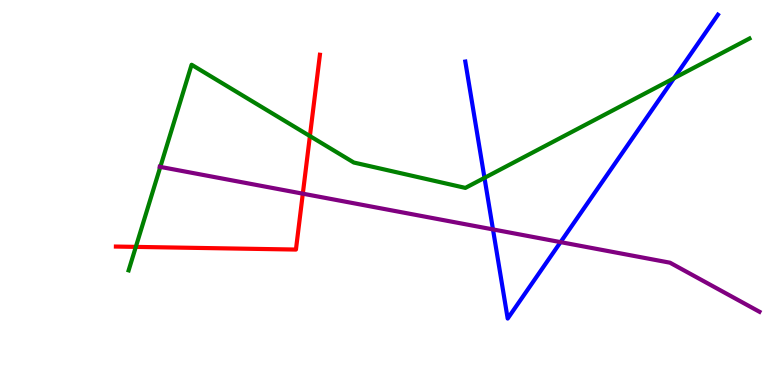[{'lines': ['blue', 'red'], 'intersections': []}, {'lines': ['green', 'red'], 'intersections': [{'x': 1.75, 'y': 3.59}, {'x': 4.0, 'y': 6.47}]}, {'lines': ['purple', 'red'], 'intersections': [{'x': 3.91, 'y': 4.97}]}, {'lines': ['blue', 'green'], 'intersections': [{'x': 6.25, 'y': 5.38}, {'x': 8.7, 'y': 7.97}]}, {'lines': ['blue', 'purple'], 'intersections': [{'x': 6.36, 'y': 4.04}, {'x': 7.23, 'y': 3.71}]}, {'lines': ['green', 'purple'], 'intersections': [{'x': 2.07, 'y': 5.67}]}]